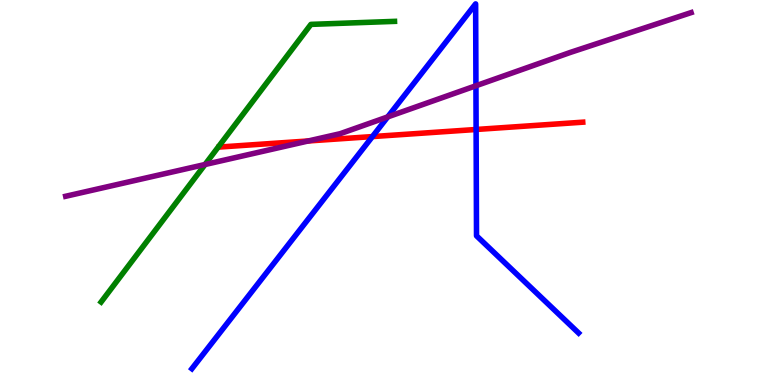[{'lines': ['blue', 'red'], 'intersections': [{'x': 4.81, 'y': 6.45}, {'x': 6.14, 'y': 6.64}]}, {'lines': ['green', 'red'], 'intersections': []}, {'lines': ['purple', 'red'], 'intersections': [{'x': 3.98, 'y': 6.34}]}, {'lines': ['blue', 'green'], 'intersections': []}, {'lines': ['blue', 'purple'], 'intersections': [{'x': 5.0, 'y': 6.96}, {'x': 6.14, 'y': 7.77}]}, {'lines': ['green', 'purple'], 'intersections': [{'x': 2.65, 'y': 5.73}]}]